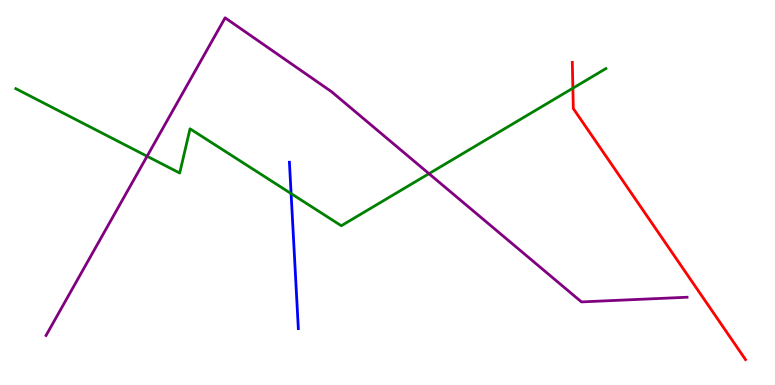[{'lines': ['blue', 'red'], 'intersections': []}, {'lines': ['green', 'red'], 'intersections': [{'x': 7.39, 'y': 7.71}]}, {'lines': ['purple', 'red'], 'intersections': []}, {'lines': ['blue', 'green'], 'intersections': [{'x': 3.76, 'y': 4.97}]}, {'lines': ['blue', 'purple'], 'intersections': []}, {'lines': ['green', 'purple'], 'intersections': [{'x': 1.9, 'y': 5.94}, {'x': 5.54, 'y': 5.49}]}]